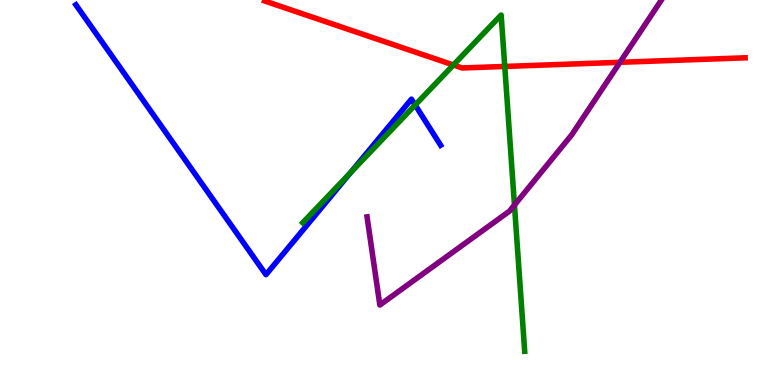[{'lines': ['blue', 'red'], 'intersections': []}, {'lines': ['green', 'red'], 'intersections': [{'x': 5.85, 'y': 8.31}, {'x': 6.51, 'y': 8.27}]}, {'lines': ['purple', 'red'], 'intersections': [{'x': 8.0, 'y': 8.38}]}, {'lines': ['blue', 'green'], 'intersections': [{'x': 4.52, 'y': 5.51}, {'x': 5.36, 'y': 7.27}]}, {'lines': ['blue', 'purple'], 'intersections': []}, {'lines': ['green', 'purple'], 'intersections': [{'x': 6.64, 'y': 4.67}]}]